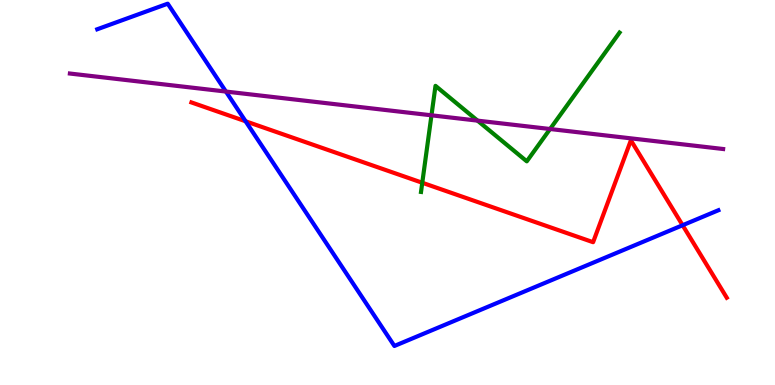[{'lines': ['blue', 'red'], 'intersections': [{'x': 3.17, 'y': 6.85}, {'x': 8.81, 'y': 4.15}]}, {'lines': ['green', 'red'], 'intersections': [{'x': 5.45, 'y': 5.25}]}, {'lines': ['purple', 'red'], 'intersections': []}, {'lines': ['blue', 'green'], 'intersections': []}, {'lines': ['blue', 'purple'], 'intersections': [{'x': 2.92, 'y': 7.62}]}, {'lines': ['green', 'purple'], 'intersections': [{'x': 5.57, 'y': 7.0}, {'x': 6.16, 'y': 6.87}, {'x': 7.1, 'y': 6.65}]}]